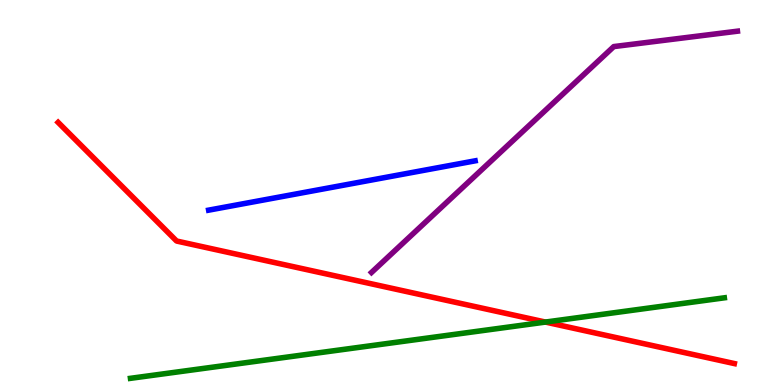[{'lines': ['blue', 'red'], 'intersections': []}, {'lines': ['green', 'red'], 'intersections': [{'x': 7.04, 'y': 1.63}]}, {'lines': ['purple', 'red'], 'intersections': []}, {'lines': ['blue', 'green'], 'intersections': []}, {'lines': ['blue', 'purple'], 'intersections': []}, {'lines': ['green', 'purple'], 'intersections': []}]